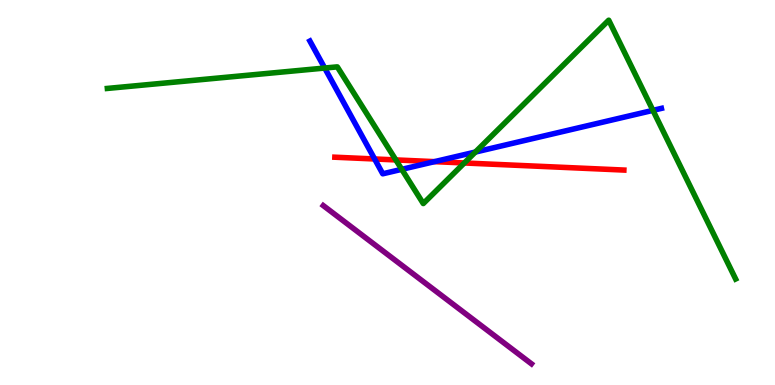[{'lines': ['blue', 'red'], 'intersections': [{'x': 4.83, 'y': 5.87}, {'x': 5.61, 'y': 5.8}]}, {'lines': ['green', 'red'], 'intersections': [{'x': 5.11, 'y': 5.85}, {'x': 5.99, 'y': 5.77}]}, {'lines': ['purple', 'red'], 'intersections': []}, {'lines': ['blue', 'green'], 'intersections': [{'x': 4.19, 'y': 8.23}, {'x': 5.18, 'y': 5.6}, {'x': 6.13, 'y': 6.05}, {'x': 8.43, 'y': 7.13}]}, {'lines': ['blue', 'purple'], 'intersections': []}, {'lines': ['green', 'purple'], 'intersections': []}]